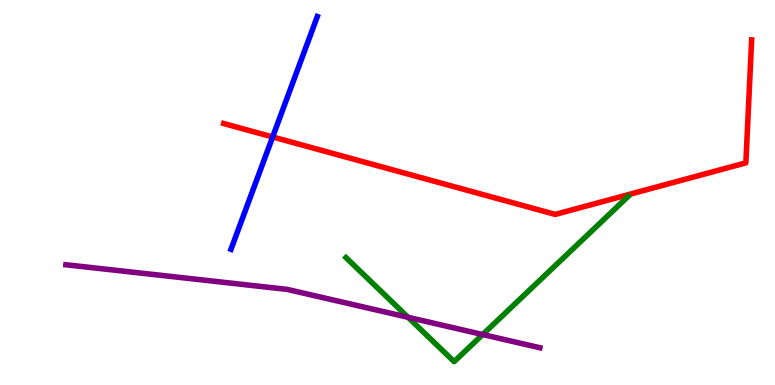[{'lines': ['blue', 'red'], 'intersections': [{'x': 3.52, 'y': 6.44}]}, {'lines': ['green', 'red'], 'intersections': []}, {'lines': ['purple', 'red'], 'intersections': []}, {'lines': ['blue', 'green'], 'intersections': []}, {'lines': ['blue', 'purple'], 'intersections': []}, {'lines': ['green', 'purple'], 'intersections': [{'x': 5.27, 'y': 1.76}, {'x': 6.23, 'y': 1.31}]}]